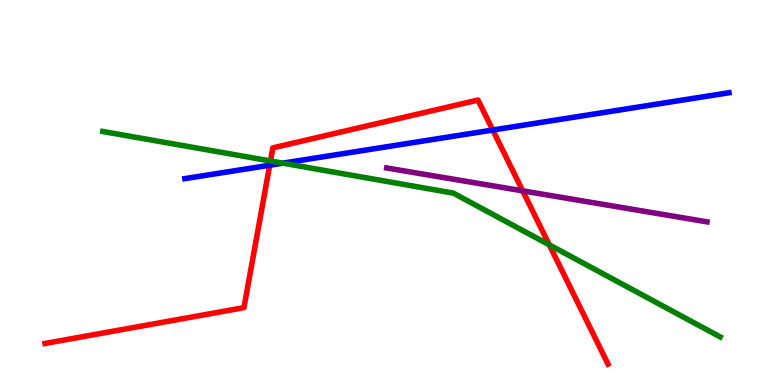[{'lines': ['blue', 'red'], 'intersections': [{'x': 3.48, 'y': 5.71}, {'x': 6.36, 'y': 6.62}]}, {'lines': ['green', 'red'], 'intersections': [{'x': 3.49, 'y': 5.82}, {'x': 7.09, 'y': 3.64}]}, {'lines': ['purple', 'red'], 'intersections': [{'x': 6.74, 'y': 5.04}]}, {'lines': ['blue', 'green'], 'intersections': [{'x': 3.65, 'y': 5.76}]}, {'lines': ['blue', 'purple'], 'intersections': []}, {'lines': ['green', 'purple'], 'intersections': []}]